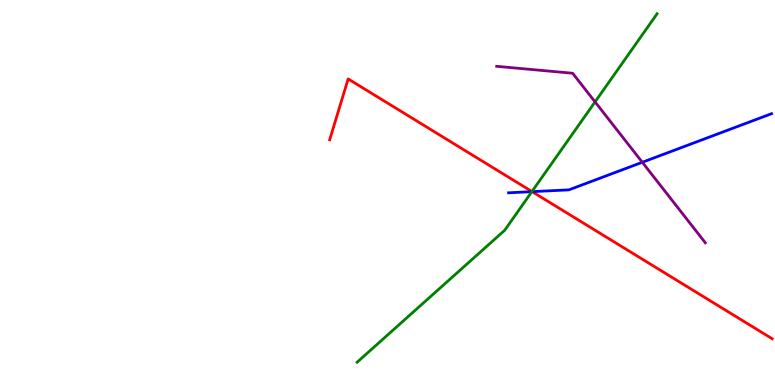[{'lines': ['blue', 'red'], 'intersections': [{'x': 6.87, 'y': 5.02}]}, {'lines': ['green', 'red'], 'intersections': [{'x': 6.86, 'y': 5.02}]}, {'lines': ['purple', 'red'], 'intersections': []}, {'lines': ['blue', 'green'], 'intersections': [{'x': 6.86, 'y': 5.02}]}, {'lines': ['blue', 'purple'], 'intersections': [{'x': 8.29, 'y': 5.79}]}, {'lines': ['green', 'purple'], 'intersections': [{'x': 7.68, 'y': 7.35}]}]